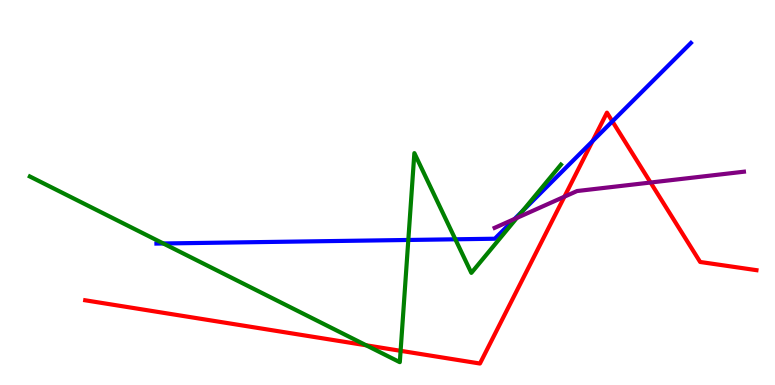[{'lines': ['blue', 'red'], 'intersections': [{'x': 7.65, 'y': 6.33}, {'x': 7.9, 'y': 6.85}]}, {'lines': ['green', 'red'], 'intersections': [{'x': 4.72, 'y': 1.03}, {'x': 5.17, 'y': 0.888}]}, {'lines': ['purple', 'red'], 'intersections': [{'x': 7.28, 'y': 4.89}, {'x': 8.39, 'y': 5.26}]}, {'lines': ['blue', 'green'], 'intersections': [{'x': 2.11, 'y': 3.68}, {'x': 5.27, 'y': 3.77}, {'x': 5.88, 'y': 3.78}, {'x': 6.74, 'y': 4.52}]}, {'lines': ['blue', 'purple'], 'intersections': [{'x': 6.64, 'y': 4.31}]}, {'lines': ['green', 'purple'], 'intersections': [{'x': 6.67, 'y': 4.34}]}]